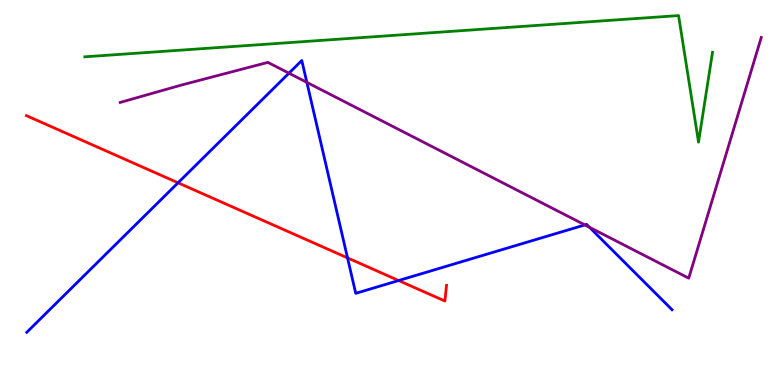[{'lines': ['blue', 'red'], 'intersections': [{'x': 2.3, 'y': 5.25}, {'x': 4.48, 'y': 3.3}, {'x': 5.14, 'y': 2.71}]}, {'lines': ['green', 'red'], 'intersections': []}, {'lines': ['purple', 'red'], 'intersections': []}, {'lines': ['blue', 'green'], 'intersections': []}, {'lines': ['blue', 'purple'], 'intersections': [{'x': 3.73, 'y': 8.1}, {'x': 3.96, 'y': 7.86}, {'x': 7.55, 'y': 4.16}, {'x': 7.61, 'y': 4.1}]}, {'lines': ['green', 'purple'], 'intersections': []}]